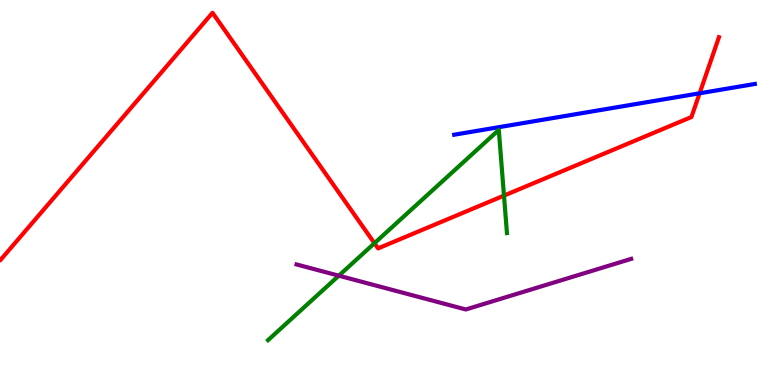[{'lines': ['blue', 'red'], 'intersections': [{'x': 9.03, 'y': 7.58}]}, {'lines': ['green', 'red'], 'intersections': [{'x': 4.83, 'y': 3.68}, {'x': 6.5, 'y': 4.92}]}, {'lines': ['purple', 'red'], 'intersections': []}, {'lines': ['blue', 'green'], 'intersections': []}, {'lines': ['blue', 'purple'], 'intersections': []}, {'lines': ['green', 'purple'], 'intersections': [{'x': 4.37, 'y': 2.84}]}]